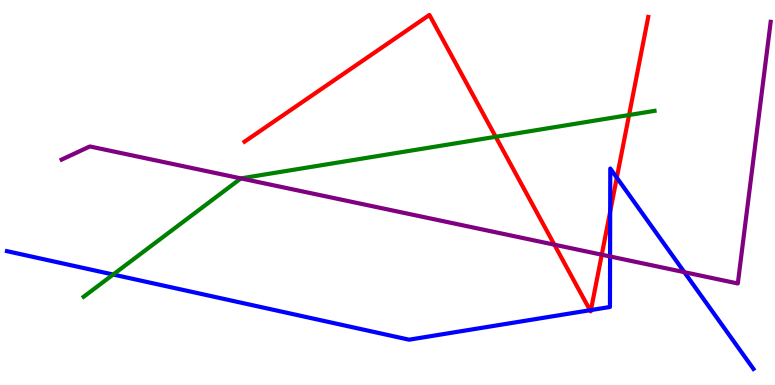[{'lines': ['blue', 'red'], 'intersections': [{'x': 7.61, 'y': 1.94}, {'x': 7.62, 'y': 1.95}, {'x': 7.87, 'y': 4.5}, {'x': 7.96, 'y': 5.39}]}, {'lines': ['green', 'red'], 'intersections': [{'x': 6.4, 'y': 6.45}, {'x': 8.12, 'y': 7.01}]}, {'lines': ['purple', 'red'], 'intersections': [{'x': 7.15, 'y': 3.64}, {'x': 7.76, 'y': 3.38}]}, {'lines': ['blue', 'green'], 'intersections': [{'x': 1.46, 'y': 2.87}]}, {'lines': ['blue', 'purple'], 'intersections': [{'x': 7.87, 'y': 3.34}, {'x': 8.83, 'y': 2.93}]}, {'lines': ['green', 'purple'], 'intersections': [{'x': 3.11, 'y': 5.37}]}]